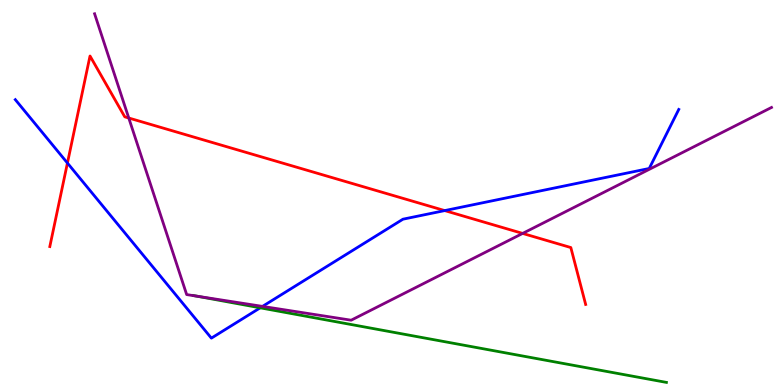[{'lines': ['blue', 'red'], 'intersections': [{'x': 0.87, 'y': 5.77}, {'x': 5.74, 'y': 4.53}]}, {'lines': ['green', 'red'], 'intersections': []}, {'lines': ['purple', 'red'], 'intersections': [{'x': 1.66, 'y': 6.93}, {'x': 6.74, 'y': 3.94}]}, {'lines': ['blue', 'green'], 'intersections': [{'x': 3.36, 'y': 2.0}]}, {'lines': ['blue', 'purple'], 'intersections': [{'x': 3.39, 'y': 2.04}]}, {'lines': ['green', 'purple'], 'intersections': [{'x': 2.53, 'y': 2.31}]}]